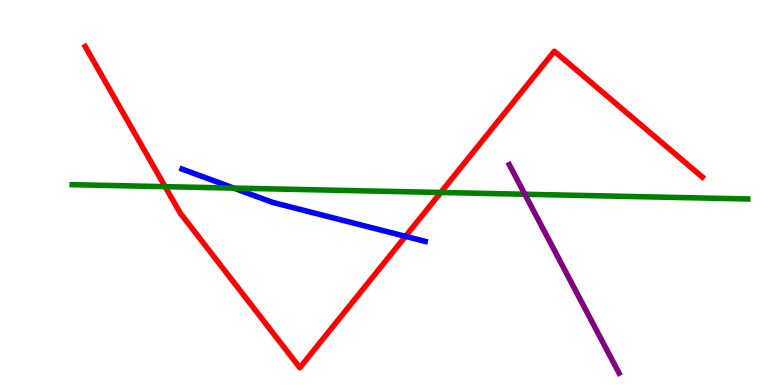[{'lines': ['blue', 'red'], 'intersections': [{'x': 5.23, 'y': 3.86}]}, {'lines': ['green', 'red'], 'intersections': [{'x': 2.13, 'y': 5.15}, {'x': 5.69, 'y': 5.0}]}, {'lines': ['purple', 'red'], 'intersections': []}, {'lines': ['blue', 'green'], 'intersections': [{'x': 3.02, 'y': 5.11}]}, {'lines': ['blue', 'purple'], 'intersections': []}, {'lines': ['green', 'purple'], 'intersections': [{'x': 6.77, 'y': 4.95}]}]